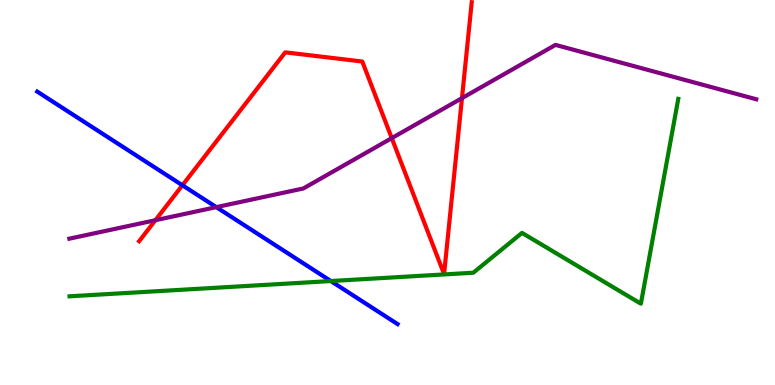[{'lines': ['blue', 'red'], 'intersections': [{'x': 2.35, 'y': 5.19}]}, {'lines': ['green', 'red'], 'intersections': []}, {'lines': ['purple', 'red'], 'intersections': [{'x': 2.0, 'y': 4.28}, {'x': 5.06, 'y': 6.41}, {'x': 5.96, 'y': 7.45}]}, {'lines': ['blue', 'green'], 'intersections': [{'x': 4.27, 'y': 2.7}]}, {'lines': ['blue', 'purple'], 'intersections': [{'x': 2.79, 'y': 4.62}]}, {'lines': ['green', 'purple'], 'intersections': []}]